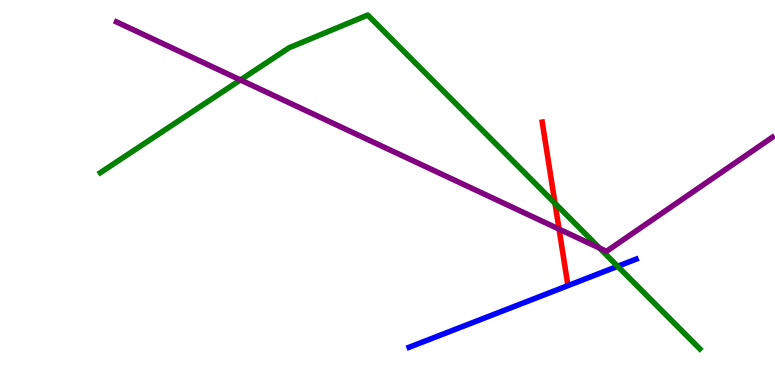[{'lines': ['blue', 'red'], 'intersections': []}, {'lines': ['green', 'red'], 'intersections': [{'x': 7.16, 'y': 4.72}]}, {'lines': ['purple', 'red'], 'intersections': [{'x': 7.21, 'y': 4.05}]}, {'lines': ['blue', 'green'], 'intersections': [{'x': 7.97, 'y': 3.08}]}, {'lines': ['blue', 'purple'], 'intersections': []}, {'lines': ['green', 'purple'], 'intersections': [{'x': 3.1, 'y': 7.92}, {'x': 7.74, 'y': 3.56}]}]